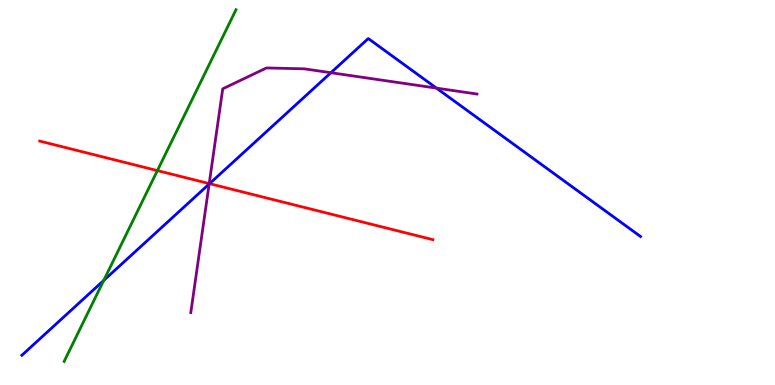[{'lines': ['blue', 'red'], 'intersections': [{'x': 2.7, 'y': 5.23}]}, {'lines': ['green', 'red'], 'intersections': [{'x': 2.03, 'y': 5.57}]}, {'lines': ['purple', 'red'], 'intersections': [{'x': 2.7, 'y': 5.23}]}, {'lines': ['blue', 'green'], 'intersections': [{'x': 1.34, 'y': 2.72}]}, {'lines': ['blue', 'purple'], 'intersections': [{'x': 2.7, 'y': 5.22}, {'x': 4.27, 'y': 8.11}, {'x': 5.63, 'y': 7.71}]}, {'lines': ['green', 'purple'], 'intersections': []}]